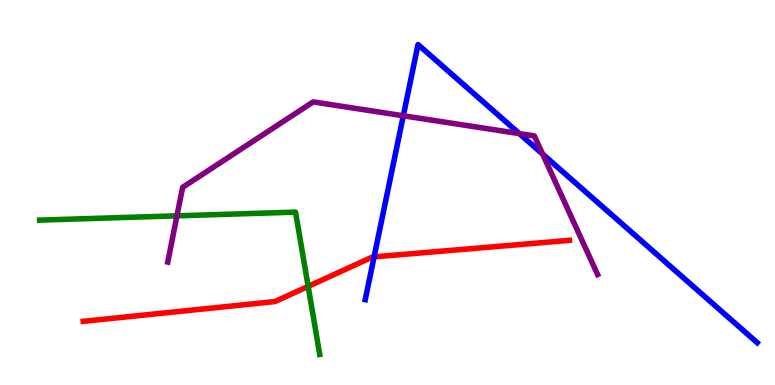[{'lines': ['blue', 'red'], 'intersections': [{'x': 4.83, 'y': 3.33}]}, {'lines': ['green', 'red'], 'intersections': [{'x': 3.98, 'y': 2.56}]}, {'lines': ['purple', 'red'], 'intersections': []}, {'lines': ['blue', 'green'], 'intersections': []}, {'lines': ['blue', 'purple'], 'intersections': [{'x': 5.2, 'y': 6.99}, {'x': 6.7, 'y': 6.53}, {'x': 7.0, 'y': 6.0}]}, {'lines': ['green', 'purple'], 'intersections': [{'x': 2.28, 'y': 4.39}]}]